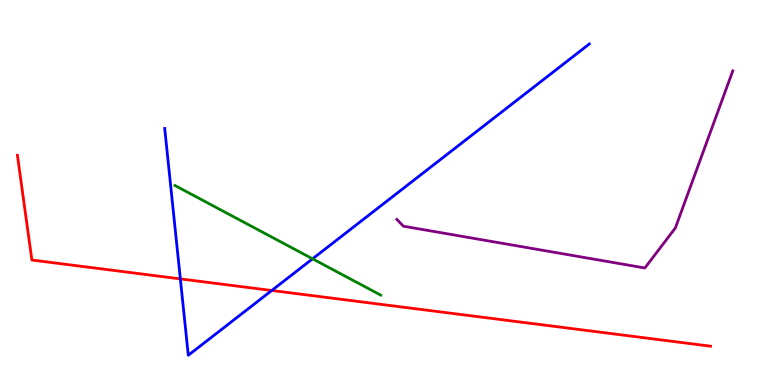[{'lines': ['blue', 'red'], 'intersections': [{'x': 2.33, 'y': 2.76}, {'x': 3.51, 'y': 2.45}]}, {'lines': ['green', 'red'], 'intersections': []}, {'lines': ['purple', 'red'], 'intersections': []}, {'lines': ['blue', 'green'], 'intersections': [{'x': 4.03, 'y': 3.28}]}, {'lines': ['blue', 'purple'], 'intersections': []}, {'lines': ['green', 'purple'], 'intersections': []}]